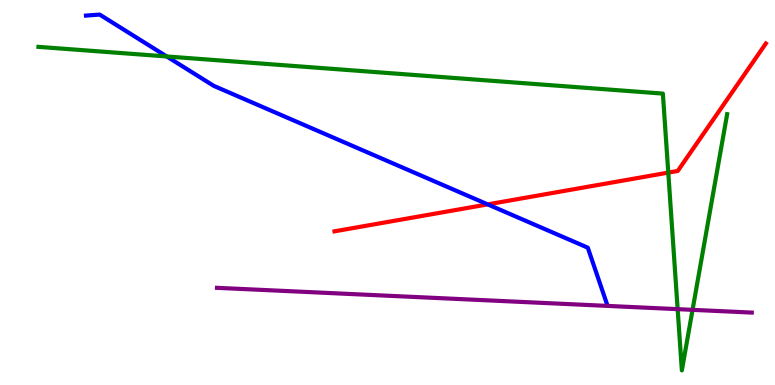[{'lines': ['blue', 'red'], 'intersections': [{'x': 6.29, 'y': 4.69}]}, {'lines': ['green', 'red'], 'intersections': [{'x': 8.62, 'y': 5.52}]}, {'lines': ['purple', 'red'], 'intersections': []}, {'lines': ['blue', 'green'], 'intersections': [{'x': 2.15, 'y': 8.53}]}, {'lines': ['blue', 'purple'], 'intersections': []}, {'lines': ['green', 'purple'], 'intersections': [{'x': 8.74, 'y': 1.97}, {'x': 8.94, 'y': 1.95}]}]